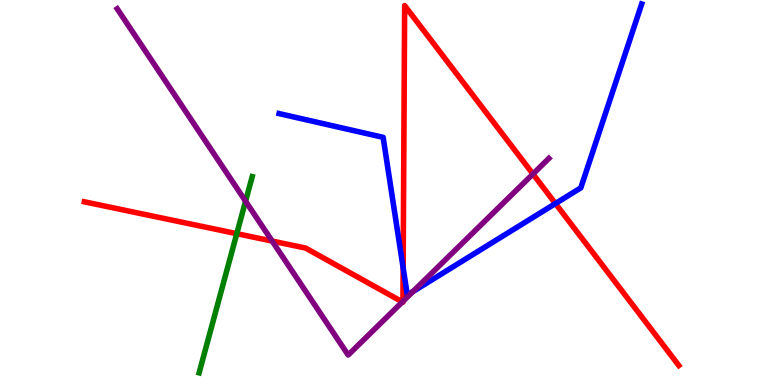[{'lines': ['blue', 'red'], 'intersections': [{'x': 5.2, 'y': 3.04}, {'x': 7.17, 'y': 4.71}]}, {'lines': ['green', 'red'], 'intersections': [{'x': 3.06, 'y': 3.93}]}, {'lines': ['purple', 'red'], 'intersections': [{'x': 3.51, 'y': 3.74}, {'x': 5.19, 'y': 2.16}, {'x': 5.2, 'y': 2.17}, {'x': 6.88, 'y': 5.48}]}, {'lines': ['blue', 'green'], 'intersections': []}, {'lines': ['blue', 'purple'], 'intersections': [{'x': 5.33, 'y': 2.43}]}, {'lines': ['green', 'purple'], 'intersections': [{'x': 3.17, 'y': 4.77}]}]